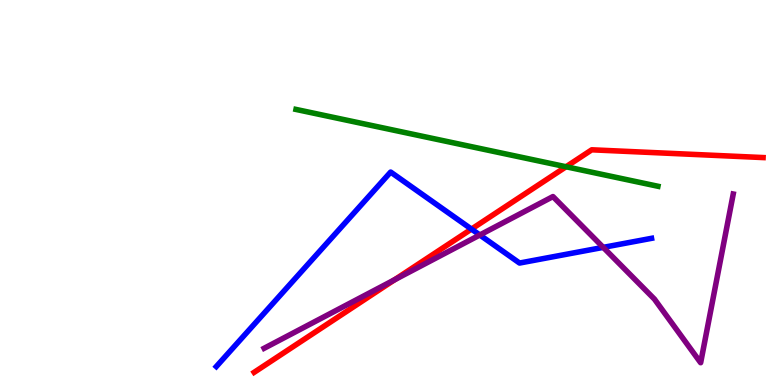[{'lines': ['blue', 'red'], 'intersections': [{'x': 6.08, 'y': 4.05}]}, {'lines': ['green', 'red'], 'intersections': [{'x': 7.3, 'y': 5.67}]}, {'lines': ['purple', 'red'], 'intersections': [{'x': 5.09, 'y': 2.73}]}, {'lines': ['blue', 'green'], 'intersections': []}, {'lines': ['blue', 'purple'], 'intersections': [{'x': 6.19, 'y': 3.9}, {'x': 7.78, 'y': 3.57}]}, {'lines': ['green', 'purple'], 'intersections': []}]